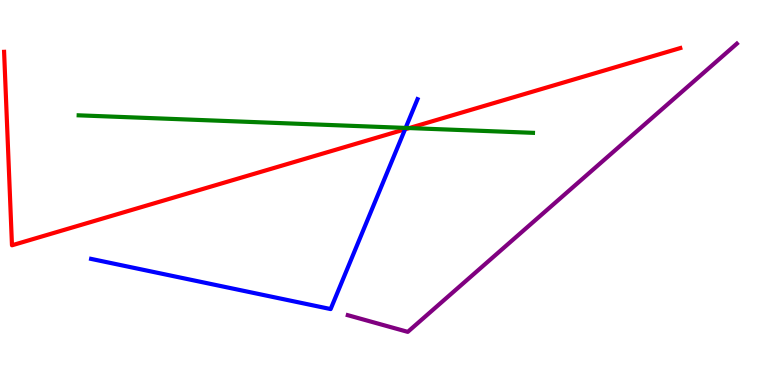[{'lines': ['blue', 'red'], 'intersections': [{'x': 5.23, 'y': 6.64}]}, {'lines': ['green', 'red'], 'intersections': [{'x': 5.28, 'y': 6.67}]}, {'lines': ['purple', 'red'], 'intersections': []}, {'lines': ['blue', 'green'], 'intersections': [{'x': 5.23, 'y': 6.68}]}, {'lines': ['blue', 'purple'], 'intersections': []}, {'lines': ['green', 'purple'], 'intersections': []}]